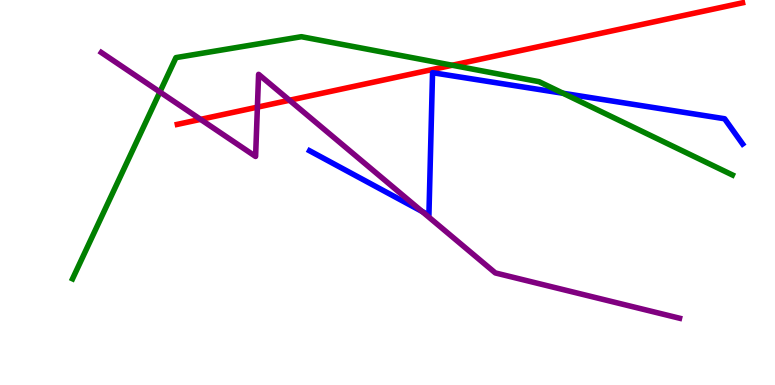[{'lines': ['blue', 'red'], 'intersections': []}, {'lines': ['green', 'red'], 'intersections': [{'x': 5.84, 'y': 8.31}]}, {'lines': ['purple', 'red'], 'intersections': [{'x': 2.59, 'y': 6.9}, {'x': 3.32, 'y': 7.22}, {'x': 3.74, 'y': 7.4}]}, {'lines': ['blue', 'green'], 'intersections': [{'x': 7.27, 'y': 7.58}]}, {'lines': ['blue', 'purple'], 'intersections': [{'x': 5.45, 'y': 4.51}]}, {'lines': ['green', 'purple'], 'intersections': [{'x': 2.06, 'y': 7.61}]}]